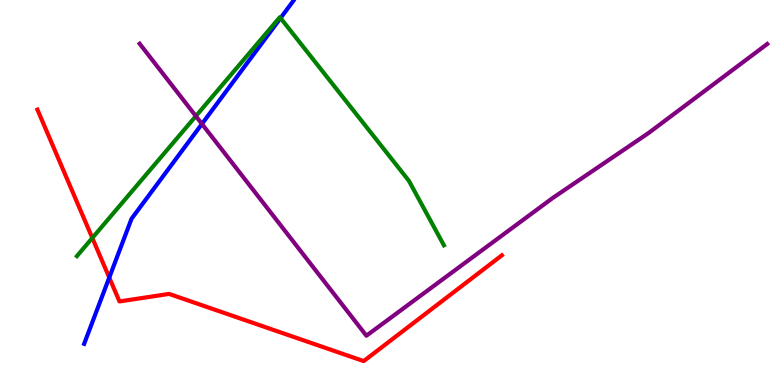[{'lines': ['blue', 'red'], 'intersections': [{'x': 1.41, 'y': 2.79}]}, {'lines': ['green', 'red'], 'intersections': [{'x': 1.19, 'y': 3.82}]}, {'lines': ['purple', 'red'], 'intersections': []}, {'lines': ['blue', 'green'], 'intersections': [{'x': 3.62, 'y': 9.53}]}, {'lines': ['blue', 'purple'], 'intersections': [{'x': 2.61, 'y': 6.78}]}, {'lines': ['green', 'purple'], 'intersections': [{'x': 2.53, 'y': 6.98}]}]